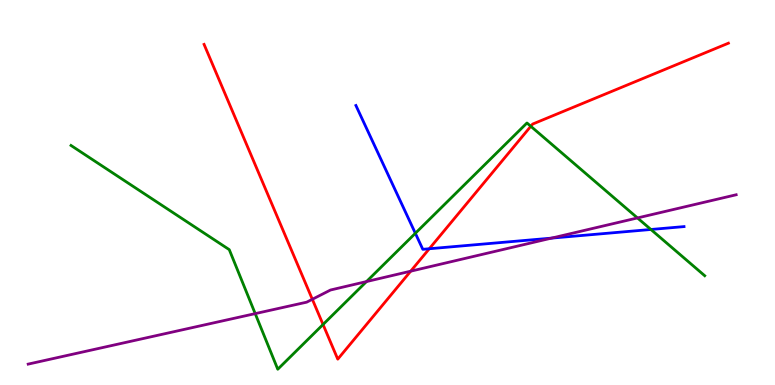[{'lines': ['blue', 'red'], 'intersections': [{'x': 5.54, 'y': 3.54}]}, {'lines': ['green', 'red'], 'intersections': [{'x': 4.17, 'y': 1.57}, {'x': 6.85, 'y': 6.72}]}, {'lines': ['purple', 'red'], 'intersections': [{'x': 4.03, 'y': 2.23}, {'x': 5.3, 'y': 2.96}]}, {'lines': ['blue', 'green'], 'intersections': [{'x': 5.36, 'y': 3.94}, {'x': 8.4, 'y': 4.04}]}, {'lines': ['blue', 'purple'], 'intersections': [{'x': 7.12, 'y': 3.82}]}, {'lines': ['green', 'purple'], 'intersections': [{'x': 3.29, 'y': 1.85}, {'x': 4.73, 'y': 2.69}, {'x': 8.23, 'y': 4.34}]}]